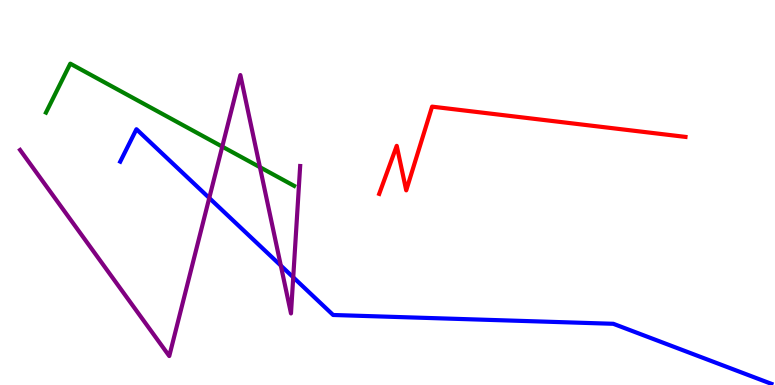[{'lines': ['blue', 'red'], 'intersections': []}, {'lines': ['green', 'red'], 'intersections': []}, {'lines': ['purple', 'red'], 'intersections': []}, {'lines': ['blue', 'green'], 'intersections': []}, {'lines': ['blue', 'purple'], 'intersections': [{'x': 2.7, 'y': 4.86}, {'x': 3.62, 'y': 3.1}, {'x': 3.78, 'y': 2.8}]}, {'lines': ['green', 'purple'], 'intersections': [{'x': 2.87, 'y': 6.19}, {'x': 3.35, 'y': 5.66}]}]